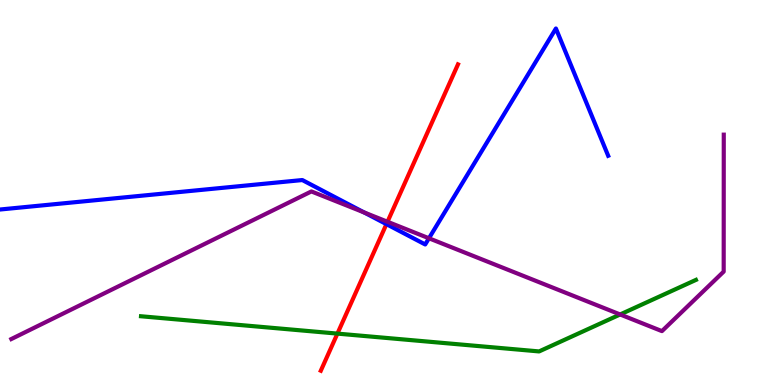[{'lines': ['blue', 'red'], 'intersections': [{'x': 4.99, 'y': 4.18}]}, {'lines': ['green', 'red'], 'intersections': [{'x': 4.35, 'y': 1.33}]}, {'lines': ['purple', 'red'], 'intersections': [{'x': 5.0, 'y': 4.24}]}, {'lines': ['blue', 'green'], 'intersections': []}, {'lines': ['blue', 'purple'], 'intersections': [{'x': 4.7, 'y': 4.48}, {'x': 5.53, 'y': 3.81}]}, {'lines': ['green', 'purple'], 'intersections': [{'x': 8.0, 'y': 1.83}]}]